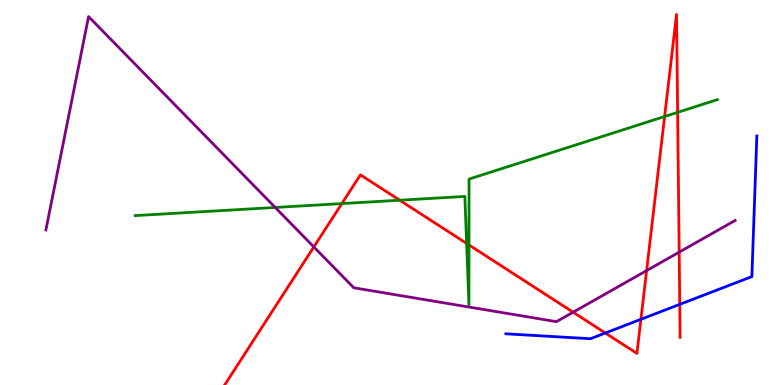[{'lines': ['blue', 'red'], 'intersections': [{'x': 7.81, 'y': 1.35}, {'x': 8.27, 'y': 1.71}, {'x': 8.77, 'y': 2.09}]}, {'lines': ['green', 'red'], 'intersections': [{'x': 4.41, 'y': 4.71}, {'x': 5.16, 'y': 4.8}, {'x': 6.02, 'y': 3.68}, {'x': 6.05, 'y': 3.64}, {'x': 8.58, 'y': 6.97}, {'x': 8.74, 'y': 7.08}]}, {'lines': ['purple', 'red'], 'intersections': [{'x': 4.05, 'y': 3.59}, {'x': 7.4, 'y': 1.89}, {'x': 8.34, 'y': 2.97}, {'x': 8.76, 'y': 3.45}]}, {'lines': ['blue', 'green'], 'intersections': []}, {'lines': ['blue', 'purple'], 'intersections': []}, {'lines': ['green', 'purple'], 'intersections': [{'x': 3.55, 'y': 4.61}]}]